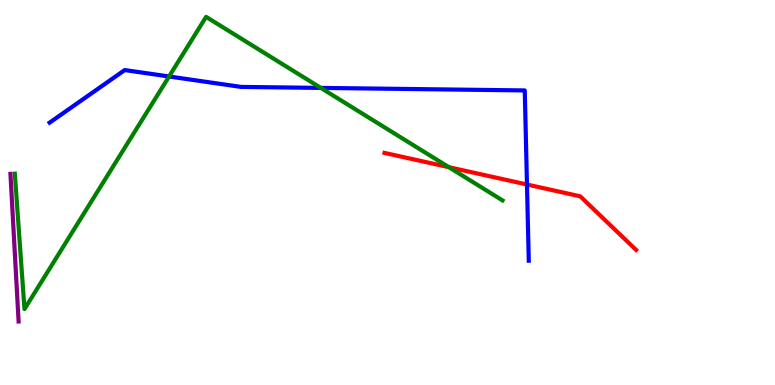[{'lines': ['blue', 'red'], 'intersections': [{'x': 6.8, 'y': 5.21}]}, {'lines': ['green', 'red'], 'intersections': [{'x': 5.79, 'y': 5.66}]}, {'lines': ['purple', 'red'], 'intersections': []}, {'lines': ['blue', 'green'], 'intersections': [{'x': 2.18, 'y': 8.01}, {'x': 4.14, 'y': 7.72}]}, {'lines': ['blue', 'purple'], 'intersections': []}, {'lines': ['green', 'purple'], 'intersections': []}]